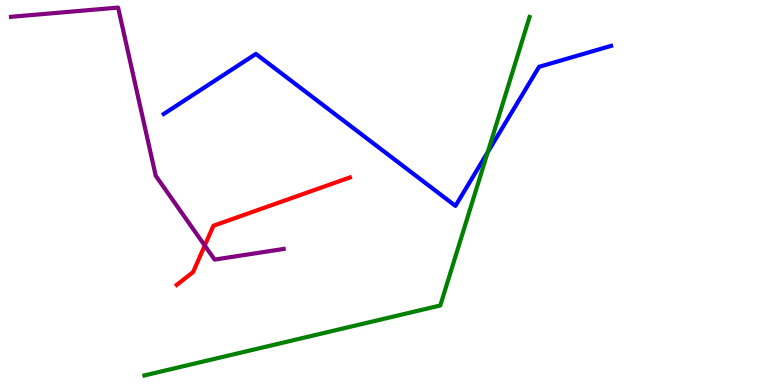[{'lines': ['blue', 'red'], 'intersections': []}, {'lines': ['green', 'red'], 'intersections': []}, {'lines': ['purple', 'red'], 'intersections': [{'x': 2.64, 'y': 3.62}]}, {'lines': ['blue', 'green'], 'intersections': [{'x': 6.29, 'y': 6.04}]}, {'lines': ['blue', 'purple'], 'intersections': []}, {'lines': ['green', 'purple'], 'intersections': []}]